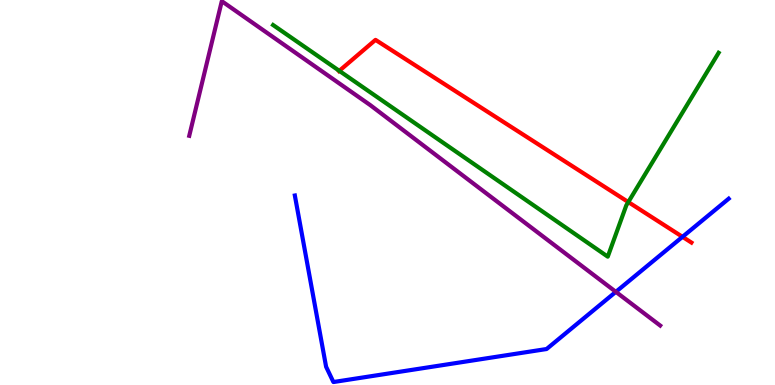[{'lines': ['blue', 'red'], 'intersections': [{'x': 8.81, 'y': 3.85}]}, {'lines': ['green', 'red'], 'intersections': [{'x': 4.38, 'y': 8.16}, {'x': 8.11, 'y': 4.75}]}, {'lines': ['purple', 'red'], 'intersections': []}, {'lines': ['blue', 'green'], 'intersections': []}, {'lines': ['blue', 'purple'], 'intersections': [{'x': 7.95, 'y': 2.42}]}, {'lines': ['green', 'purple'], 'intersections': []}]